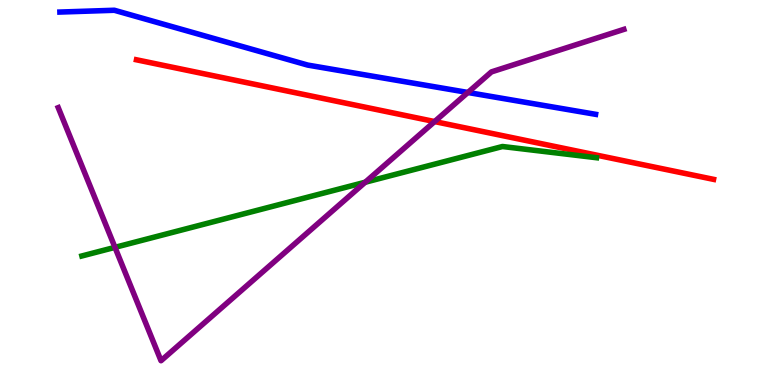[{'lines': ['blue', 'red'], 'intersections': []}, {'lines': ['green', 'red'], 'intersections': []}, {'lines': ['purple', 'red'], 'intersections': [{'x': 5.61, 'y': 6.84}]}, {'lines': ['blue', 'green'], 'intersections': []}, {'lines': ['blue', 'purple'], 'intersections': [{'x': 6.04, 'y': 7.6}]}, {'lines': ['green', 'purple'], 'intersections': [{'x': 1.48, 'y': 3.58}, {'x': 4.71, 'y': 5.27}]}]